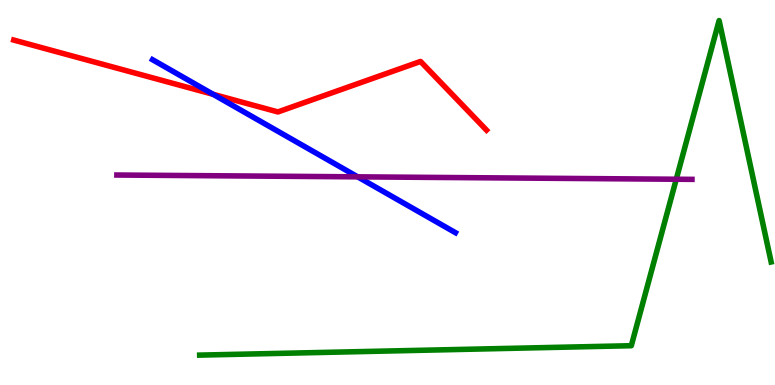[{'lines': ['blue', 'red'], 'intersections': [{'x': 2.75, 'y': 7.55}]}, {'lines': ['green', 'red'], 'intersections': []}, {'lines': ['purple', 'red'], 'intersections': []}, {'lines': ['blue', 'green'], 'intersections': []}, {'lines': ['blue', 'purple'], 'intersections': [{'x': 4.62, 'y': 5.41}]}, {'lines': ['green', 'purple'], 'intersections': [{'x': 8.73, 'y': 5.34}]}]